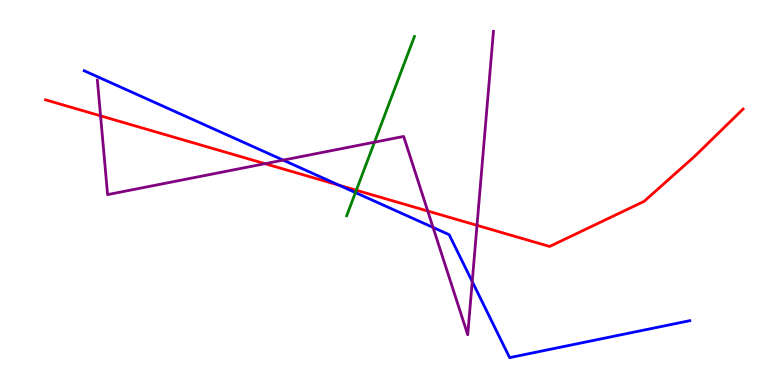[{'lines': ['blue', 'red'], 'intersections': [{'x': 4.38, 'y': 5.19}]}, {'lines': ['green', 'red'], 'intersections': [{'x': 4.6, 'y': 5.06}]}, {'lines': ['purple', 'red'], 'intersections': [{'x': 1.3, 'y': 6.99}, {'x': 3.42, 'y': 5.75}, {'x': 5.52, 'y': 4.52}, {'x': 6.15, 'y': 4.15}]}, {'lines': ['blue', 'green'], 'intersections': [{'x': 4.59, 'y': 5.0}]}, {'lines': ['blue', 'purple'], 'intersections': [{'x': 3.65, 'y': 5.84}, {'x': 5.59, 'y': 4.09}, {'x': 6.09, 'y': 2.69}]}, {'lines': ['green', 'purple'], 'intersections': [{'x': 4.83, 'y': 6.31}]}]